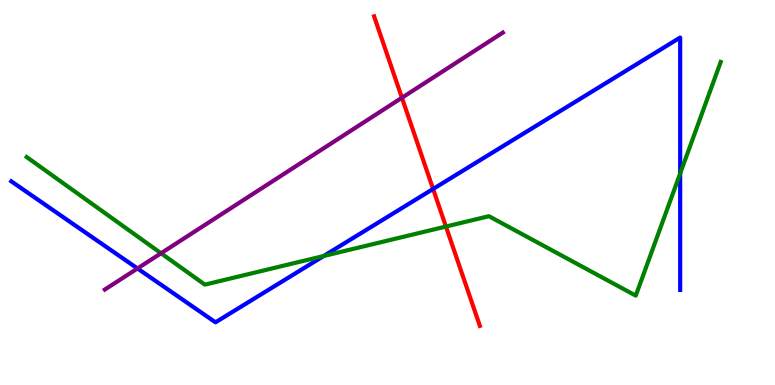[{'lines': ['blue', 'red'], 'intersections': [{'x': 5.59, 'y': 5.09}]}, {'lines': ['green', 'red'], 'intersections': [{'x': 5.75, 'y': 4.12}]}, {'lines': ['purple', 'red'], 'intersections': [{'x': 5.19, 'y': 7.46}]}, {'lines': ['blue', 'green'], 'intersections': [{'x': 4.18, 'y': 3.35}, {'x': 8.78, 'y': 5.49}]}, {'lines': ['blue', 'purple'], 'intersections': [{'x': 1.77, 'y': 3.03}]}, {'lines': ['green', 'purple'], 'intersections': [{'x': 2.08, 'y': 3.42}]}]